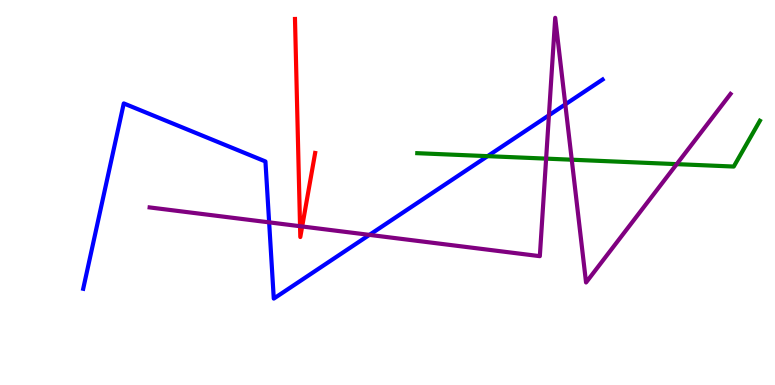[{'lines': ['blue', 'red'], 'intersections': []}, {'lines': ['green', 'red'], 'intersections': []}, {'lines': ['purple', 'red'], 'intersections': [{'x': 3.87, 'y': 4.12}, {'x': 3.9, 'y': 4.12}]}, {'lines': ['blue', 'green'], 'intersections': [{'x': 6.29, 'y': 5.94}]}, {'lines': ['blue', 'purple'], 'intersections': [{'x': 3.47, 'y': 4.22}, {'x': 4.77, 'y': 3.9}, {'x': 7.08, 'y': 7.01}, {'x': 7.29, 'y': 7.29}]}, {'lines': ['green', 'purple'], 'intersections': [{'x': 7.05, 'y': 5.88}, {'x': 7.38, 'y': 5.85}, {'x': 8.73, 'y': 5.74}]}]